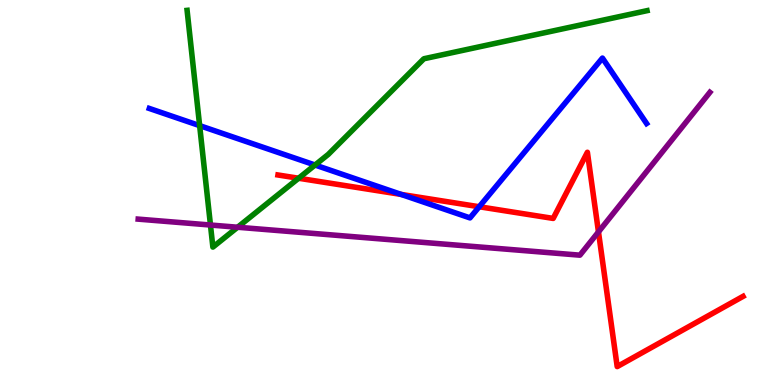[{'lines': ['blue', 'red'], 'intersections': [{'x': 5.18, 'y': 4.95}, {'x': 6.18, 'y': 4.63}]}, {'lines': ['green', 'red'], 'intersections': [{'x': 3.85, 'y': 5.37}]}, {'lines': ['purple', 'red'], 'intersections': [{'x': 7.72, 'y': 3.98}]}, {'lines': ['blue', 'green'], 'intersections': [{'x': 2.58, 'y': 6.74}, {'x': 4.07, 'y': 5.71}]}, {'lines': ['blue', 'purple'], 'intersections': []}, {'lines': ['green', 'purple'], 'intersections': [{'x': 2.72, 'y': 4.16}, {'x': 3.07, 'y': 4.1}]}]